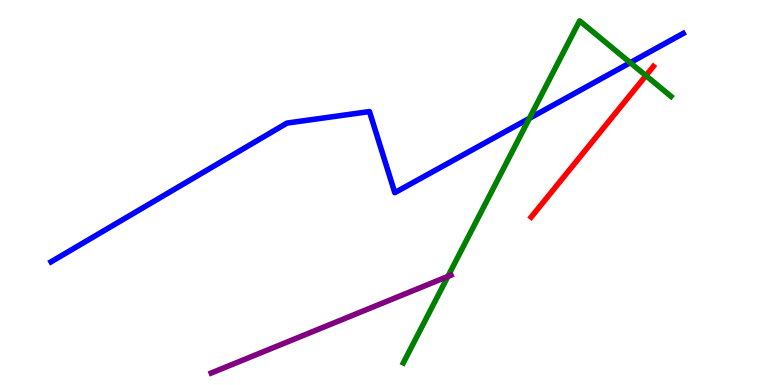[{'lines': ['blue', 'red'], 'intersections': []}, {'lines': ['green', 'red'], 'intersections': [{'x': 8.33, 'y': 8.04}]}, {'lines': ['purple', 'red'], 'intersections': []}, {'lines': ['blue', 'green'], 'intersections': [{'x': 6.83, 'y': 6.93}, {'x': 8.13, 'y': 8.37}]}, {'lines': ['blue', 'purple'], 'intersections': []}, {'lines': ['green', 'purple'], 'intersections': [{'x': 5.78, 'y': 2.82}]}]